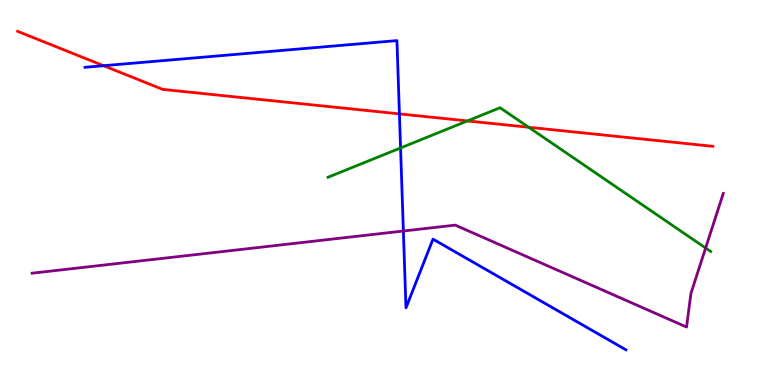[{'lines': ['blue', 'red'], 'intersections': [{'x': 1.34, 'y': 8.29}, {'x': 5.15, 'y': 7.04}]}, {'lines': ['green', 'red'], 'intersections': [{'x': 6.03, 'y': 6.86}, {'x': 6.82, 'y': 6.69}]}, {'lines': ['purple', 'red'], 'intersections': []}, {'lines': ['blue', 'green'], 'intersections': [{'x': 5.17, 'y': 6.16}]}, {'lines': ['blue', 'purple'], 'intersections': [{'x': 5.2, 'y': 4.0}]}, {'lines': ['green', 'purple'], 'intersections': [{'x': 9.1, 'y': 3.56}]}]